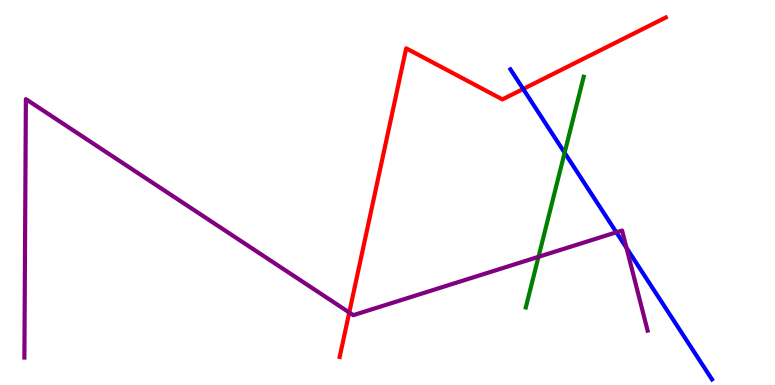[{'lines': ['blue', 'red'], 'intersections': [{'x': 6.75, 'y': 7.69}]}, {'lines': ['green', 'red'], 'intersections': []}, {'lines': ['purple', 'red'], 'intersections': [{'x': 4.51, 'y': 1.88}]}, {'lines': ['blue', 'green'], 'intersections': [{'x': 7.29, 'y': 6.03}]}, {'lines': ['blue', 'purple'], 'intersections': [{'x': 7.95, 'y': 3.97}, {'x': 8.08, 'y': 3.56}]}, {'lines': ['green', 'purple'], 'intersections': [{'x': 6.95, 'y': 3.33}]}]